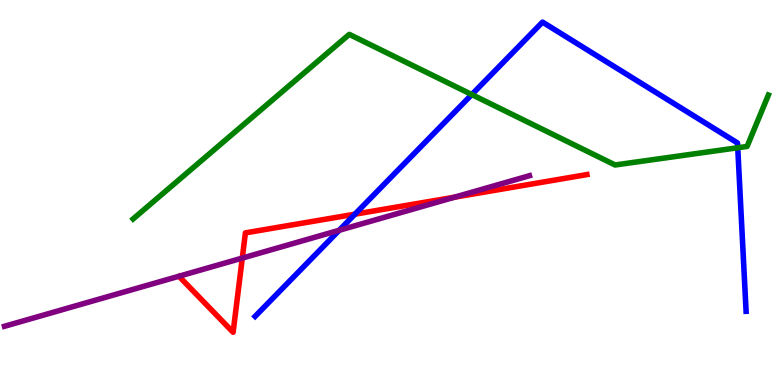[{'lines': ['blue', 'red'], 'intersections': [{'x': 4.58, 'y': 4.44}]}, {'lines': ['green', 'red'], 'intersections': []}, {'lines': ['purple', 'red'], 'intersections': [{'x': 3.13, 'y': 3.3}, {'x': 5.87, 'y': 4.88}]}, {'lines': ['blue', 'green'], 'intersections': [{'x': 6.09, 'y': 7.54}, {'x': 9.52, 'y': 6.16}]}, {'lines': ['blue', 'purple'], 'intersections': [{'x': 4.38, 'y': 4.02}]}, {'lines': ['green', 'purple'], 'intersections': []}]